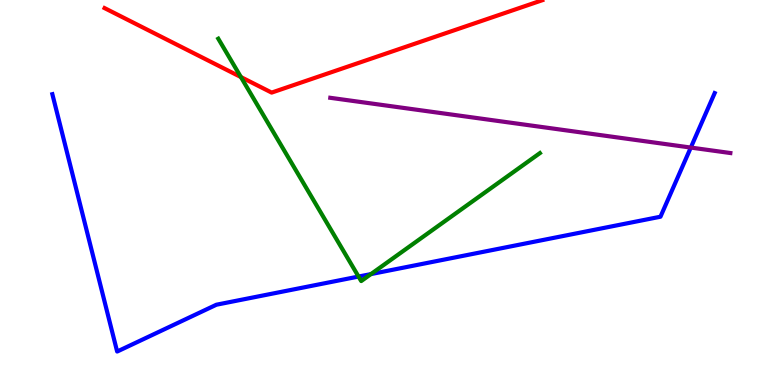[{'lines': ['blue', 'red'], 'intersections': []}, {'lines': ['green', 'red'], 'intersections': [{'x': 3.11, 'y': 8.0}]}, {'lines': ['purple', 'red'], 'intersections': []}, {'lines': ['blue', 'green'], 'intersections': [{'x': 4.63, 'y': 2.82}, {'x': 4.79, 'y': 2.88}]}, {'lines': ['blue', 'purple'], 'intersections': [{'x': 8.91, 'y': 6.17}]}, {'lines': ['green', 'purple'], 'intersections': []}]